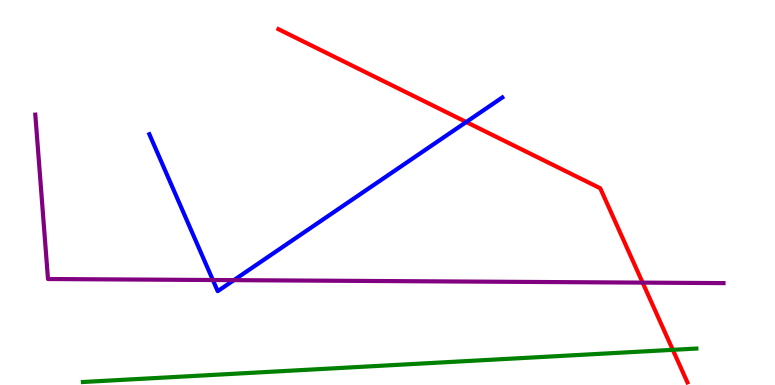[{'lines': ['blue', 'red'], 'intersections': [{'x': 6.02, 'y': 6.83}]}, {'lines': ['green', 'red'], 'intersections': [{'x': 8.68, 'y': 0.913}]}, {'lines': ['purple', 'red'], 'intersections': [{'x': 8.29, 'y': 2.66}]}, {'lines': ['blue', 'green'], 'intersections': []}, {'lines': ['blue', 'purple'], 'intersections': [{'x': 2.75, 'y': 2.73}, {'x': 3.02, 'y': 2.72}]}, {'lines': ['green', 'purple'], 'intersections': []}]